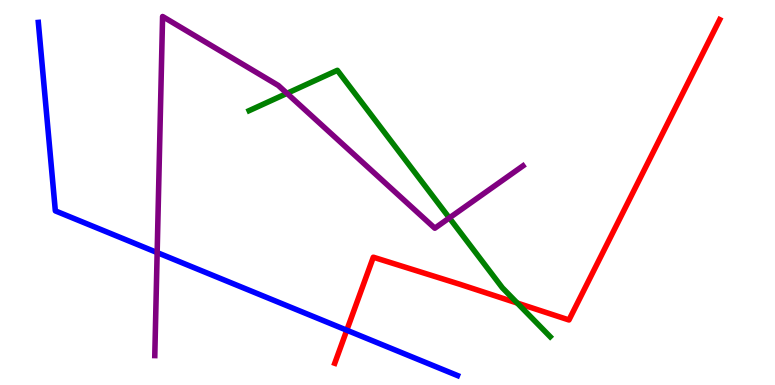[{'lines': ['blue', 'red'], 'intersections': [{'x': 4.47, 'y': 1.42}]}, {'lines': ['green', 'red'], 'intersections': [{'x': 6.67, 'y': 2.13}]}, {'lines': ['purple', 'red'], 'intersections': []}, {'lines': ['blue', 'green'], 'intersections': []}, {'lines': ['blue', 'purple'], 'intersections': [{'x': 2.03, 'y': 3.44}]}, {'lines': ['green', 'purple'], 'intersections': [{'x': 3.7, 'y': 7.58}, {'x': 5.8, 'y': 4.34}]}]